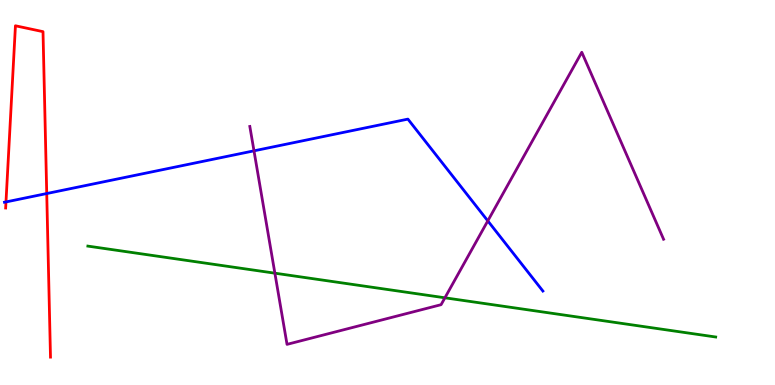[{'lines': ['blue', 'red'], 'intersections': [{'x': 0.0772, 'y': 4.75}, {'x': 0.603, 'y': 4.97}]}, {'lines': ['green', 'red'], 'intersections': []}, {'lines': ['purple', 'red'], 'intersections': []}, {'lines': ['blue', 'green'], 'intersections': []}, {'lines': ['blue', 'purple'], 'intersections': [{'x': 3.28, 'y': 6.08}, {'x': 6.29, 'y': 4.26}]}, {'lines': ['green', 'purple'], 'intersections': [{'x': 3.55, 'y': 2.9}, {'x': 5.74, 'y': 2.26}]}]